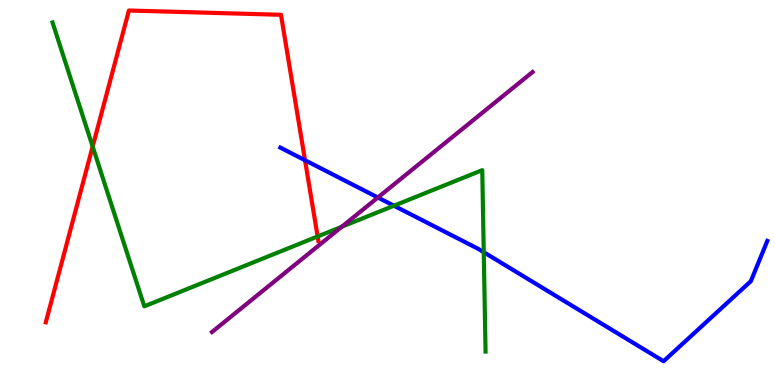[{'lines': ['blue', 'red'], 'intersections': [{'x': 3.94, 'y': 5.84}]}, {'lines': ['green', 'red'], 'intersections': [{'x': 1.2, 'y': 6.19}, {'x': 4.1, 'y': 3.86}]}, {'lines': ['purple', 'red'], 'intersections': []}, {'lines': ['blue', 'green'], 'intersections': [{'x': 5.08, 'y': 4.66}, {'x': 6.24, 'y': 3.45}]}, {'lines': ['blue', 'purple'], 'intersections': [{'x': 4.88, 'y': 4.87}]}, {'lines': ['green', 'purple'], 'intersections': [{'x': 4.41, 'y': 4.11}]}]